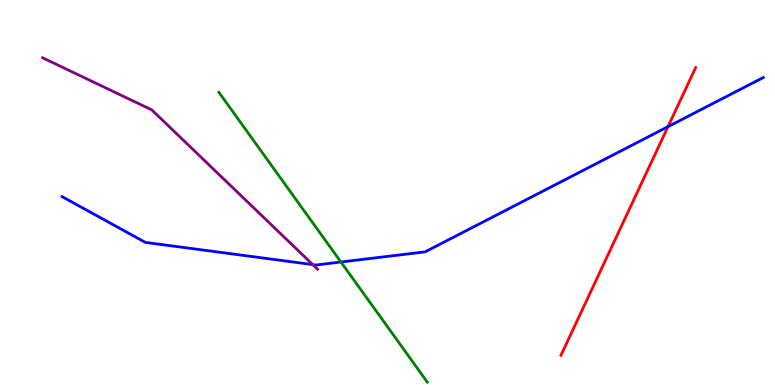[{'lines': ['blue', 'red'], 'intersections': [{'x': 8.62, 'y': 6.71}]}, {'lines': ['green', 'red'], 'intersections': []}, {'lines': ['purple', 'red'], 'intersections': []}, {'lines': ['blue', 'green'], 'intersections': [{'x': 4.4, 'y': 3.19}]}, {'lines': ['blue', 'purple'], 'intersections': [{'x': 4.04, 'y': 3.13}]}, {'lines': ['green', 'purple'], 'intersections': []}]